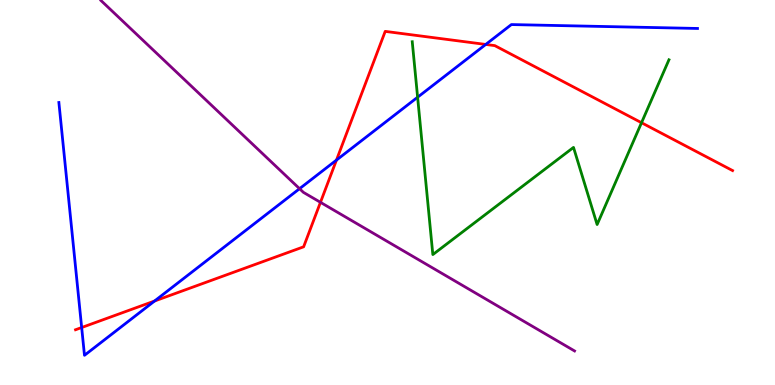[{'lines': ['blue', 'red'], 'intersections': [{'x': 1.05, 'y': 1.49}, {'x': 1.99, 'y': 2.18}, {'x': 4.34, 'y': 5.84}, {'x': 6.27, 'y': 8.85}]}, {'lines': ['green', 'red'], 'intersections': [{'x': 8.28, 'y': 6.81}]}, {'lines': ['purple', 'red'], 'intersections': [{'x': 4.14, 'y': 4.74}]}, {'lines': ['blue', 'green'], 'intersections': [{'x': 5.39, 'y': 7.47}]}, {'lines': ['blue', 'purple'], 'intersections': [{'x': 3.87, 'y': 5.1}]}, {'lines': ['green', 'purple'], 'intersections': []}]